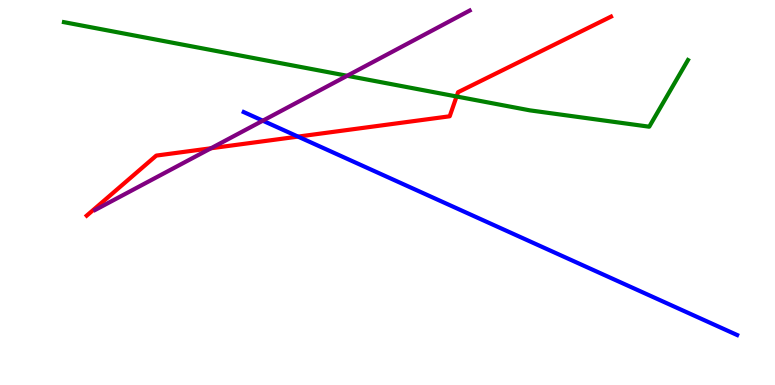[{'lines': ['blue', 'red'], 'intersections': [{'x': 3.85, 'y': 6.45}]}, {'lines': ['green', 'red'], 'intersections': [{'x': 5.89, 'y': 7.49}]}, {'lines': ['purple', 'red'], 'intersections': [{'x': 2.72, 'y': 6.15}]}, {'lines': ['blue', 'green'], 'intersections': []}, {'lines': ['blue', 'purple'], 'intersections': [{'x': 3.39, 'y': 6.87}]}, {'lines': ['green', 'purple'], 'intersections': [{'x': 4.48, 'y': 8.03}]}]